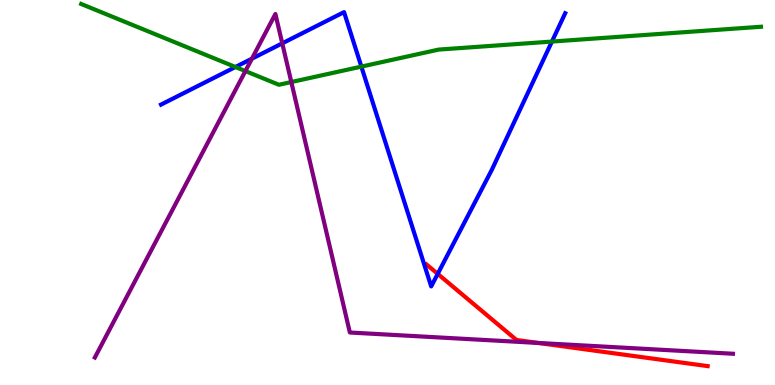[{'lines': ['blue', 'red'], 'intersections': [{'x': 5.65, 'y': 2.89}]}, {'lines': ['green', 'red'], 'intersections': []}, {'lines': ['purple', 'red'], 'intersections': [{'x': 6.95, 'y': 1.09}]}, {'lines': ['blue', 'green'], 'intersections': [{'x': 3.04, 'y': 8.26}, {'x': 4.66, 'y': 8.27}, {'x': 7.12, 'y': 8.92}]}, {'lines': ['blue', 'purple'], 'intersections': [{'x': 3.25, 'y': 8.48}, {'x': 3.64, 'y': 8.87}]}, {'lines': ['green', 'purple'], 'intersections': [{'x': 3.17, 'y': 8.15}, {'x': 3.76, 'y': 7.87}]}]